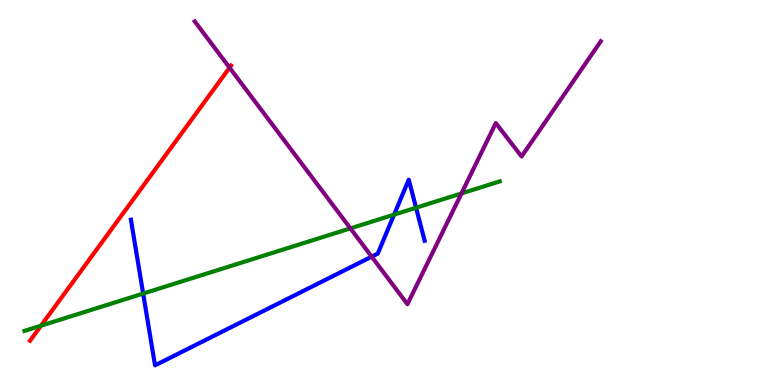[{'lines': ['blue', 'red'], 'intersections': []}, {'lines': ['green', 'red'], 'intersections': [{'x': 0.529, 'y': 1.54}]}, {'lines': ['purple', 'red'], 'intersections': [{'x': 2.96, 'y': 8.24}]}, {'lines': ['blue', 'green'], 'intersections': [{'x': 1.85, 'y': 2.37}, {'x': 5.09, 'y': 4.43}, {'x': 5.37, 'y': 4.6}]}, {'lines': ['blue', 'purple'], 'intersections': [{'x': 4.8, 'y': 3.33}]}, {'lines': ['green', 'purple'], 'intersections': [{'x': 4.52, 'y': 4.07}, {'x': 5.95, 'y': 4.98}]}]